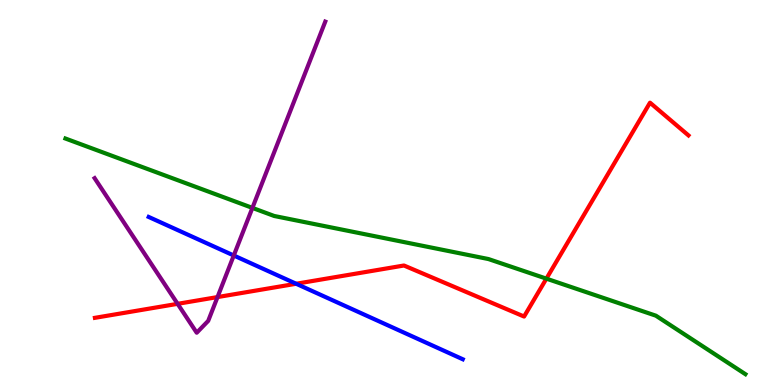[{'lines': ['blue', 'red'], 'intersections': [{'x': 3.82, 'y': 2.63}]}, {'lines': ['green', 'red'], 'intersections': [{'x': 7.05, 'y': 2.76}]}, {'lines': ['purple', 'red'], 'intersections': [{'x': 2.29, 'y': 2.11}, {'x': 2.81, 'y': 2.28}]}, {'lines': ['blue', 'green'], 'intersections': []}, {'lines': ['blue', 'purple'], 'intersections': [{'x': 3.02, 'y': 3.36}]}, {'lines': ['green', 'purple'], 'intersections': [{'x': 3.26, 'y': 4.6}]}]